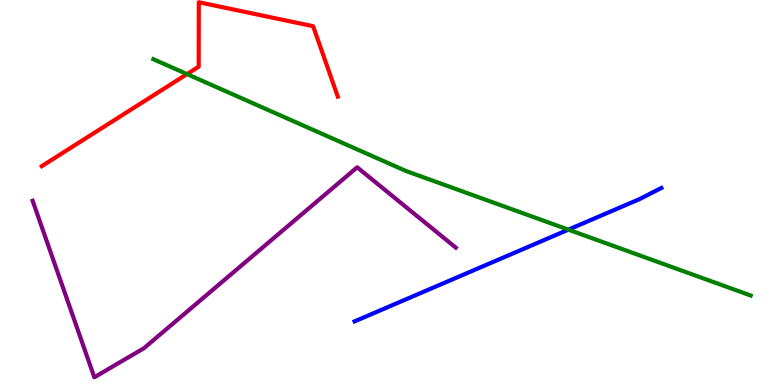[{'lines': ['blue', 'red'], 'intersections': []}, {'lines': ['green', 'red'], 'intersections': [{'x': 2.41, 'y': 8.08}]}, {'lines': ['purple', 'red'], 'intersections': []}, {'lines': ['blue', 'green'], 'intersections': [{'x': 7.33, 'y': 4.04}]}, {'lines': ['blue', 'purple'], 'intersections': []}, {'lines': ['green', 'purple'], 'intersections': []}]